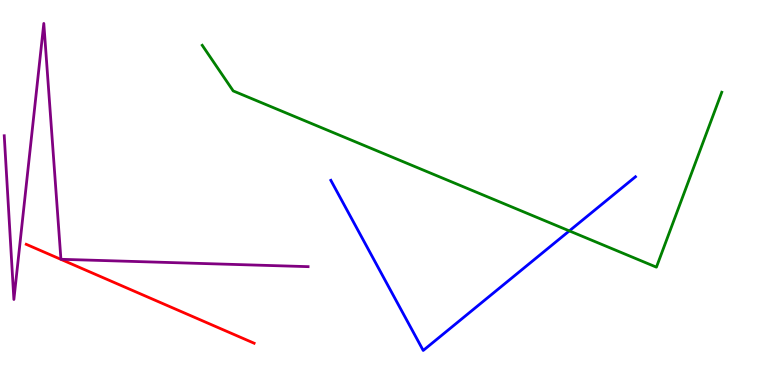[{'lines': ['blue', 'red'], 'intersections': []}, {'lines': ['green', 'red'], 'intersections': []}, {'lines': ['purple', 'red'], 'intersections': []}, {'lines': ['blue', 'green'], 'intersections': [{'x': 7.35, 'y': 4.0}]}, {'lines': ['blue', 'purple'], 'intersections': []}, {'lines': ['green', 'purple'], 'intersections': []}]